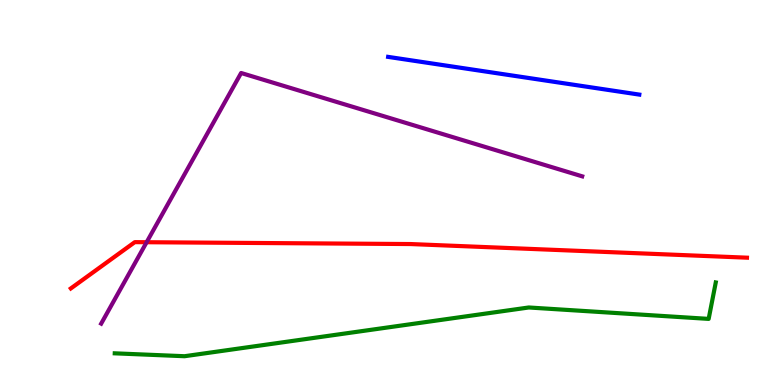[{'lines': ['blue', 'red'], 'intersections': []}, {'lines': ['green', 'red'], 'intersections': []}, {'lines': ['purple', 'red'], 'intersections': [{'x': 1.89, 'y': 3.71}]}, {'lines': ['blue', 'green'], 'intersections': []}, {'lines': ['blue', 'purple'], 'intersections': []}, {'lines': ['green', 'purple'], 'intersections': []}]